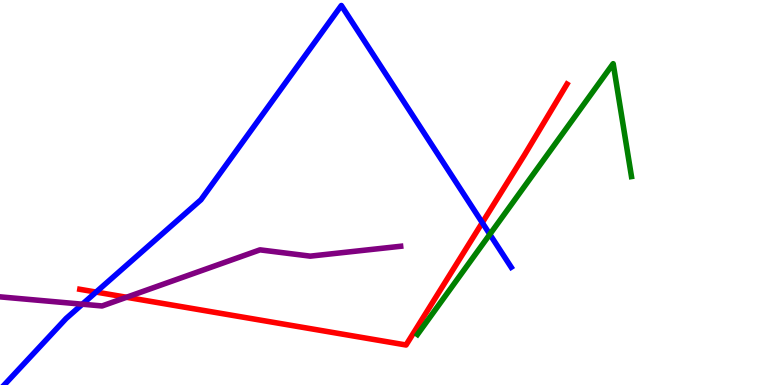[{'lines': ['blue', 'red'], 'intersections': [{'x': 1.24, 'y': 2.41}, {'x': 6.22, 'y': 4.22}]}, {'lines': ['green', 'red'], 'intersections': []}, {'lines': ['purple', 'red'], 'intersections': [{'x': 1.63, 'y': 2.28}]}, {'lines': ['blue', 'green'], 'intersections': [{'x': 6.32, 'y': 3.91}]}, {'lines': ['blue', 'purple'], 'intersections': [{'x': 1.06, 'y': 2.1}]}, {'lines': ['green', 'purple'], 'intersections': []}]